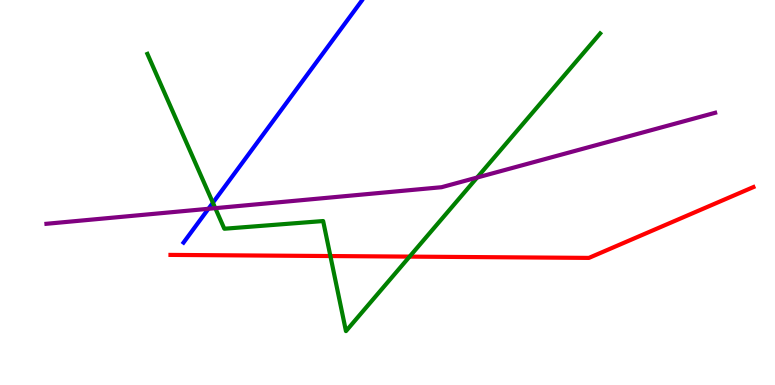[{'lines': ['blue', 'red'], 'intersections': []}, {'lines': ['green', 'red'], 'intersections': [{'x': 4.26, 'y': 3.35}, {'x': 5.28, 'y': 3.33}]}, {'lines': ['purple', 'red'], 'intersections': []}, {'lines': ['blue', 'green'], 'intersections': [{'x': 2.75, 'y': 4.73}]}, {'lines': ['blue', 'purple'], 'intersections': [{'x': 2.69, 'y': 4.58}]}, {'lines': ['green', 'purple'], 'intersections': [{'x': 2.78, 'y': 4.59}, {'x': 6.16, 'y': 5.39}]}]